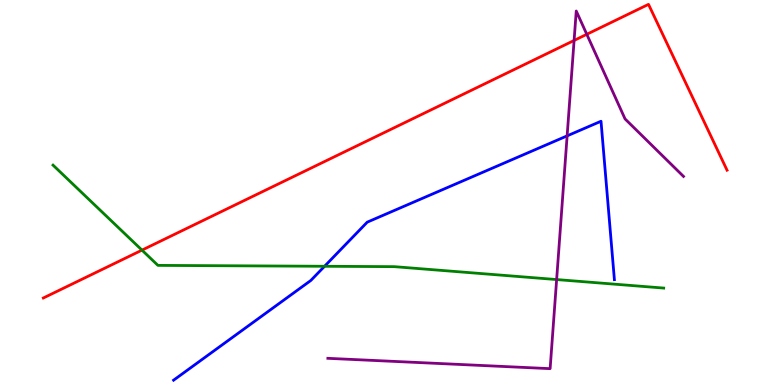[{'lines': ['blue', 'red'], 'intersections': []}, {'lines': ['green', 'red'], 'intersections': [{'x': 1.83, 'y': 3.5}]}, {'lines': ['purple', 'red'], 'intersections': [{'x': 7.41, 'y': 8.95}, {'x': 7.57, 'y': 9.11}]}, {'lines': ['blue', 'green'], 'intersections': [{'x': 4.19, 'y': 3.08}]}, {'lines': ['blue', 'purple'], 'intersections': [{'x': 7.32, 'y': 6.47}]}, {'lines': ['green', 'purple'], 'intersections': [{'x': 7.18, 'y': 2.74}]}]